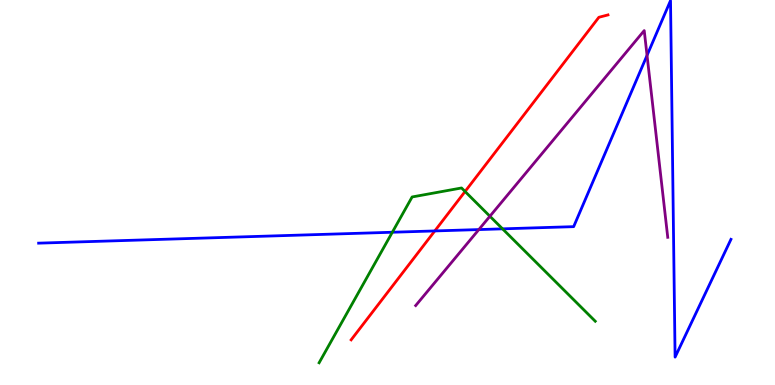[{'lines': ['blue', 'red'], 'intersections': [{'x': 5.61, 'y': 4.0}]}, {'lines': ['green', 'red'], 'intersections': [{'x': 6.0, 'y': 5.03}]}, {'lines': ['purple', 'red'], 'intersections': []}, {'lines': ['blue', 'green'], 'intersections': [{'x': 5.06, 'y': 3.97}, {'x': 6.48, 'y': 4.06}]}, {'lines': ['blue', 'purple'], 'intersections': [{'x': 6.18, 'y': 4.04}, {'x': 8.35, 'y': 8.56}]}, {'lines': ['green', 'purple'], 'intersections': [{'x': 6.32, 'y': 4.38}]}]